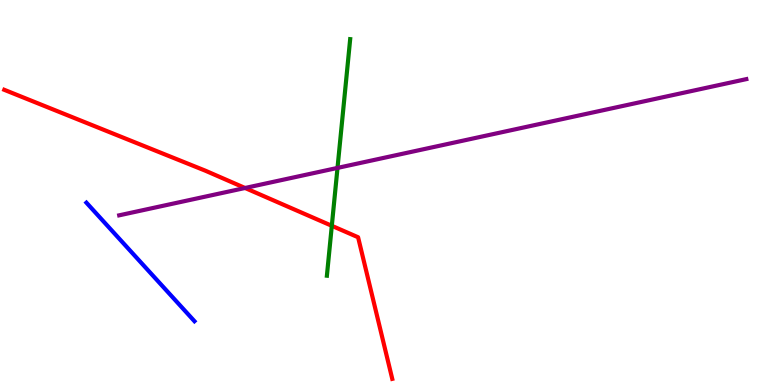[{'lines': ['blue', 'red'], 'intersections': []}, {'lines': ['green', 'red'], 'intersections': [{'x': 4.28, 'y': 4.14}]}, {'lines': ['purple', 'red'], 'intersections': [{'x': 3.16, 'y': 5.12}]}, {'lines': ['blue', 'green'], 'intersections': []}, {'lines': ['blue', 'purple'], 'intersections': []}, {'lines': ['green', 'purple'], 'intersections': [{'x': 4.35, 'y': 5.64}]}]